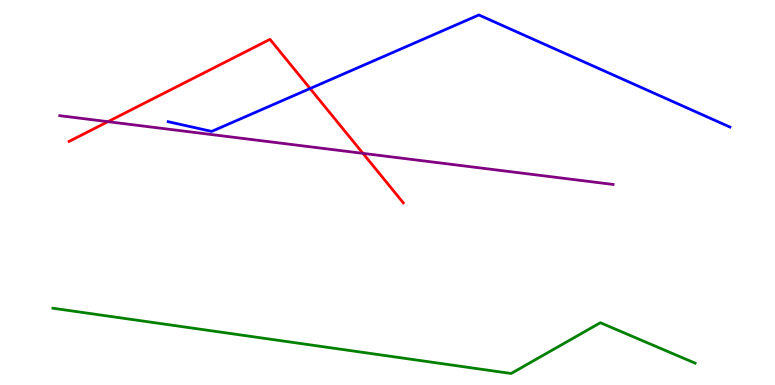[{'lines': ['blue', 'red'], 'intersections': [{'x': 4.0, 'y': 7.7}]}, {'lines': ['green', 'red'], 'intersections': []}, {'lines': ['purple', 'red'], 'intersections': [{'x': 1.39, 'y': 6.84}, {'x': 4.68, 'y': 6.02}]}, {'lines': ['blue', 'green'], 'intersections': []}, {'lines': ['blue', 'purple'], 'intersections': []}, {'lines': ['green', 'purple'], 'intersections': []}]